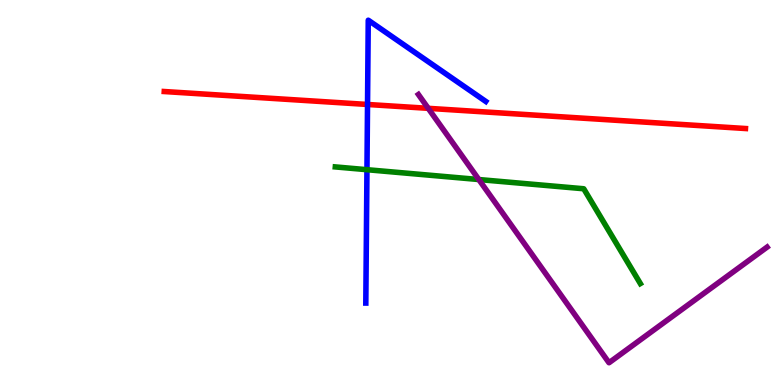[{'lines': ['blue', 'red'], 'intersections': [{'x': 4.74, 'y': 7.29}]}, {'lines': ['green', 'red'], 'intersections': []}, {'lines': ['purple', 'red'], 'intersections': [{'x': 5.53, 'y': 7.19}]}, {'lines': ['blue', 'green'], 'intersections': [{'x': 4.74, 'y': 5.59}]}, {'lines': ['blue', 'purple'], 'intersections': []}, {'lines': ['green', 'purple'], 'intersections': [{'x': 6.18, 'y': 5.34}]}]